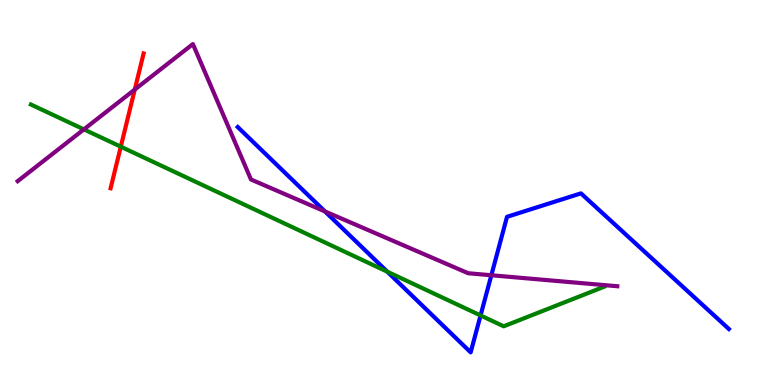[{'lines': ['blue', 'red'], 'intersections': []}, {'lines': ['green', 'red'], 'intersections': [{'x': 1.56, 'y': 6.19}]}, {'lines': ['purple', 'red'], 'intersections': [{'x': 1.74, 'y': 7.67}]}, {'lines': ['blue', 'green'], 'intersections': [{'x': 5.0, 'y': 2.94}, {'x': 6.2, 'y': 1.81}]}, {'lines': ['blue', 'purple'], 'intersections': [{'x': 4.19, 'y': 4.51}, {'x': 6.34, 'y': 2.85}]}, {'lines': ['green', 'purple'], 'intersections': [{'x': 1.08, 'y': 6.64}]}]